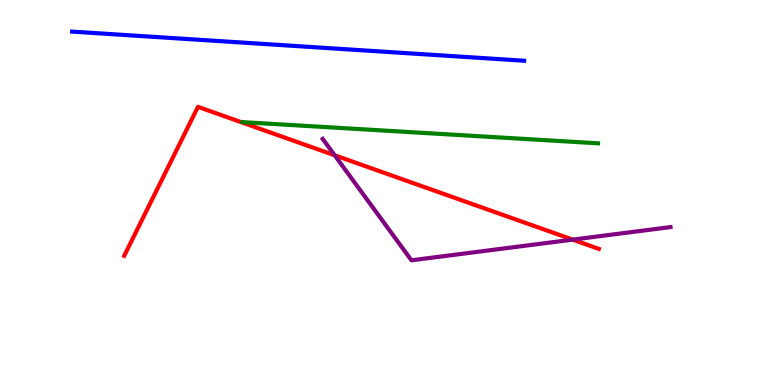[{'lines': ['blue', 'red'], 'intersections': []}, {'lines': ['green', 'red'], 'intersections': []}, {'lines': ['purple', 'red'], 'intersections': [{'x': 4.32, 'y': 5.97}, {'x': 7.39, 'y': 3.78}]}, {'lines': ['blue', 'green'], 'intersections': []}, {'lines': ['blue', 'purple'], 'intersections': []}, {'lines': ['green', 'purple'], 'intersections': []}]